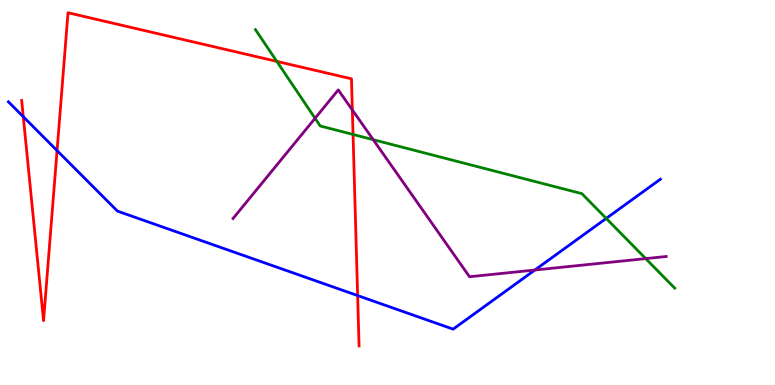[{'lines': ['blue', 'red'], 'intersections': [{'x': 0.3, 'y': 6.97}, {'x': 0.736, 'y': 6.09}, {'x': 4.61, 'y': 2.32}]}, {'lines': ['green', 'red'], 'intersections': [{'x': 3.57, 'y': 8.41}, {'x': 4.56, 'y': 6.51}]}, {'lines': ['purple', 'red'], 'intersections': [{'x': 4.55, 'y': 7.14}]}, {'lines': ['blue', 'green'], 'intersections': [{'x': 7.82, 'y': 4.33}]}, {'lines': ['blue', 'purple'], 'intersections': [{'x': 6.9, 'y': 2.99}]}, {'lines': ['green', 'purple'], 'intersections': [{'x': 4.07, 'y': 6.93}, {'x': 4.82, 'y': 6.37}, {'x': 8.33, 'y': 3.28}]}]